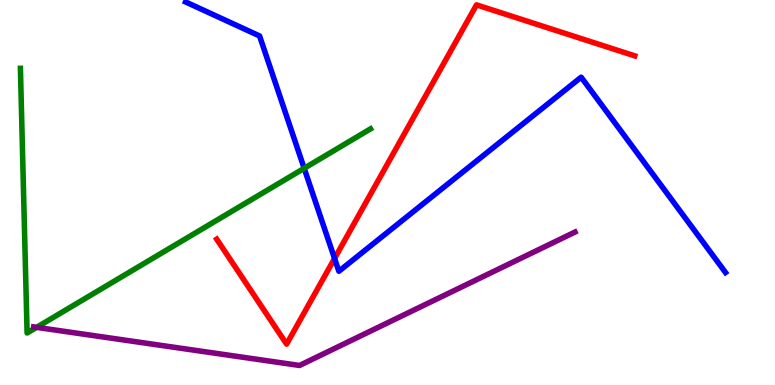[{'lines': ['blue', 'red'], 'intersections': [{'x': 4.32, 'y': 3.29}]}, {'lines': ['green', 'red'], 'intersections': []}, {'lines': ['purple', 'red'], 'intersections': []}, {'lines': ['blue', 'green'], 'intersections': [{'x': 3.92, 'y': 5.63}]}, {'lines': ['blue', 'purple'], 'intersections': []}, {'lines': ['green', 'purple'], 'intersections': [{'x': 0.473, 'y': 1.5}]}]